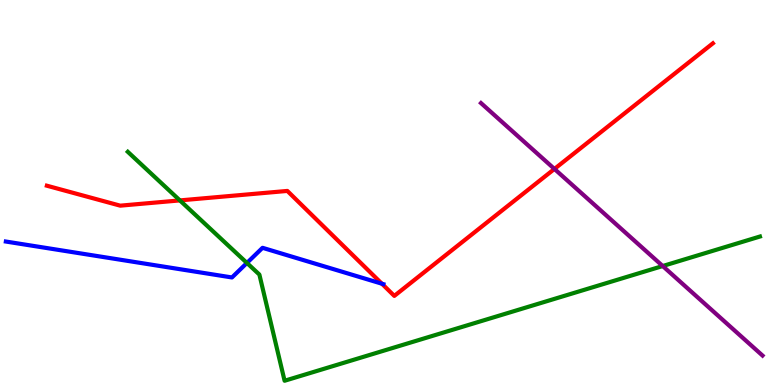[{'lines': ['blue', 'red'], 'intersections': [{'x': 4.93, 'y': 2.63}]}, {'lines': ['green', 'red'], 'intersections': [{'x': 2.32, 'y': 4.79}]}, {'lines': ['purple', 'red'], 'intersections': [{'x': 7.15, 'y': 5.61}]}, {'lines': ['blue', 'green'], 'intersections': [{'x': 3.19, 'y': 3.17}]}, {'lines': ['blue', 'purple'], 'intersections': []}, {'lines': ['green', 'purple'], 'intersections': [{'x': 8.55, 'y': 3.09}]}]